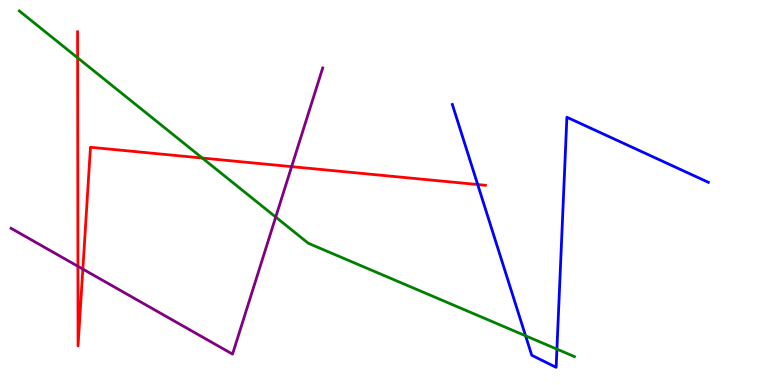[{'lines': ['blue', 'red'], 'intersections': [{'x': 6.16, 'y': 5.21}]}, {'lines': ['green', 'red'], 'intersections': [{'x': 1.0, 'y': 8.5}, {'x': 2.61, 'y': 5.9}]}, {'lines': ['purple', 'red'], 'intersections': [{'x': 1.01, 'y': 3.08}, {'x': 1.07, 'y': 3.01}, {'x': 3.76, 'y': 5.67}]}, {'lines': ['blue', 'green'], 'intersections': [{'x': 6.78, 'y': 1.28}, {'x': 7.19, 'y': 0.931}]}, {'lines': ['blue', 'purple'], 'intersections': []}, {'lines': ['green', 'purple'], 'intersections': [{'x': 3.56, 'y': 4.36}]}]